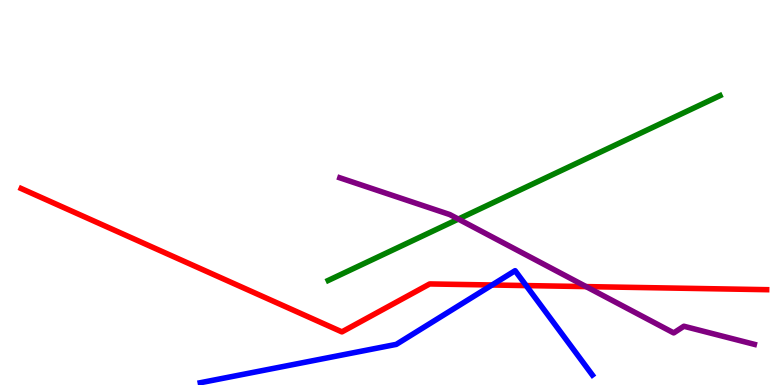[{'lines': ['blue', 'red'], 'intersections': [{'x': 6.35, 'y': 2.6}, {'x': 6.79, 'y': 2.58}]}, {'lines': ['green', 'red'], 'intersections': []}, {'lines': ['purple', 'red'], 'intersections': [{'x': 7.56, 'y': 2.56}]}, {'lines': ['blue', 'green'], 'intersections': []}, {'lines': ['blue', 'purple'], 'intersections': []}, {'lines': ['green', 'purple'], 'intersections': [{'x': 5.91, 'y': 4.31}]}]